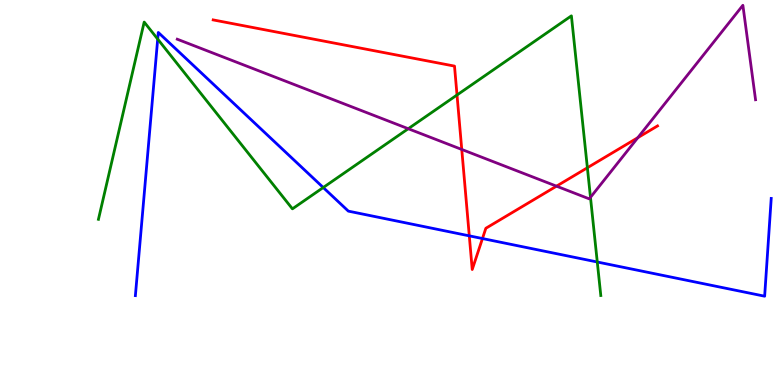[{'lines': ['blue', 'red'], 'intersections': [{'x': 6.06, 'y': 3.87}, {'x': 6.23, 'y': 3.8}]}, {'lines': ['green', 'red'], 'intersections': [{'x': 5.9, 'y': 7.53}, {'x': 7.58, 'y': 5.64}]}, {'lines': ['purple', 'red'], 'intersections': [{'x': 5.96, 'y': 6.12}, {'x': 7.18, 'y': 5.16}, {'x': 8.23, 'y': 6.42}]}, {'lines': ['blue', 'green'], 'intersections': [{'x': 2.03, 'y': 8.98}, {'x': 4.17, 'y': 5.13}, {'x': 7.71, 'y': 3.19}]}, {'lines': ['blue', 'purple'], 'intersections': []}, {'lines': ['green', 'purple'], 'intersections': [{'x': 5.27, 'y': 6.66}, {'x': 7.62, 'y': 4.87}]}]